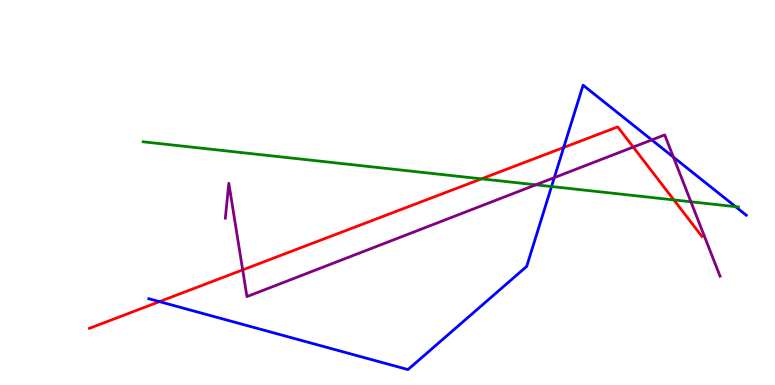[{'lines': ['blue', 'red'], 'intersections': [{'x': 2.06, 'y': 2.17}, {'x': 7.27, 'y': 6.17}]}, {'lines': ['green', 'red'], 'intersections': [{'x': 6.21, 'y': 5.35}, {'x': 8.7, 'y': 4.81}]}, {'lines': ['purple', 'red'], 'intersections': [{'x': 3.13, 'y': 2.99}, {'x': 8.17, 'y': 6.18}]}, {'lines': ['blue', 'green'], 'intersections': [{'x': 7.12, 'y': 5.16}, {'x': 9.49, 'y': 4.63}]}, {'lines': ['blue', 'purple'], 'intersections': [{'x': 7.15, 'y': 5.39}, {'x': 8.41, 'y': 6.37}, {'x': 8.69, 'y': 5.92}]}, {'lines': ['green', 'purple'], 'intersections': [{'x': 6.91, 'y': 5.2}, {'x': 8.92, 'y': 4.76}]}]